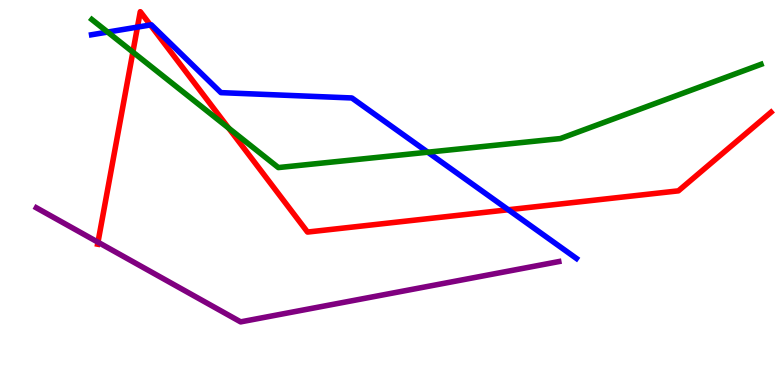[{'lines': ['blue', 'red'], 'intersections': [{'x': 1.77, 'y': 9.3}, {'x': 1.94, 'y': 9.35}, {'x': 6.56, 'y': 4.55}]}, {'lines': ['green', 'red'], 'intersections': [{'x': 1.71, 'y': 8.65}, {'x': 2.95, 'y': 6.67}]}, {'lines': ['purple', 'red'], 'intersections': [{'x': 1.26, 'y': 3.71}]}, {'lines': ['blue', 'green'], 'intersections': [{'x': 1.39, 'y': 9.17}, {'x': 5.52, 'y': 6.05}]}, {'lines': ['blue', 'purple'], 'intersections': []}, {'lines': ['green', 'purple'], 'intersections': []}]